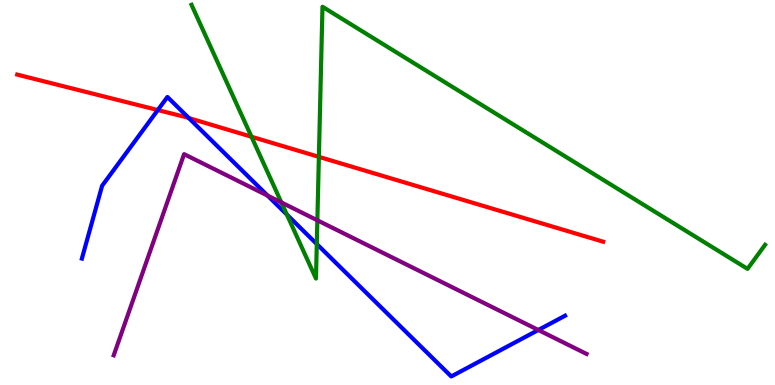[{'lines': ['blue', 'red'], 'intersections': [{'x': 2.04, 'y': 7.14}, {'x': 2.44, 'y': 6.93}]}, {'lines': ['green', 'red'], 'intersections': [{'x': 3.24, 'y': 6.45}, {'x': 4.11, 'y': 5.93}]}, {'lines': ['purple', 'red'], 'intersections': []}, {'lines': ['blue', 'green'], 'intersections': [{'x': 3.7, 'y': 4.43}, {'x': 4.09, 'y': 3.66}]}, {'lines': ['blue', 'purple'], 'intersections': [{'x': 3.45, 'y': 4.92}, {'x': 6.95, 'y': 1.43}]}, {'lines': ['green', 'purple'], 'intersections': [{'x': 3.63, 'y': 4.74}, {'x': 4.09, 'y': 4.28}]}]